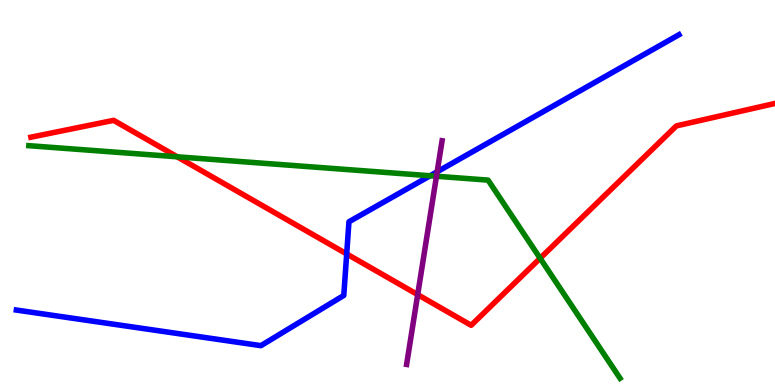[{'lines': ['blue', 'red'], 'intersections': [{'x': 4.47, 'y': 3.4}]}, {'lines': ['green', 'red'], 'intersections': [{'x': 2.29, 'y': 5.93}, {'x': 6.97, 'y': 3.29}]}, {'lines': ['purple', 'red'], 'intersections': [{'x': 5.39, 'y': 2.35}]}, {'lines': ['blue', 'green'], 'intersections': [{'x': 5.55, 'y': 5.43}]}, {'lines': ['blue', 'purple'], 'intersections': [{'x': 5.64, 'y': 5.54}]}, {'lines': ['green', 'purple'], 'intersections': [{'x': 5.63, 'y': 5.42}]}]